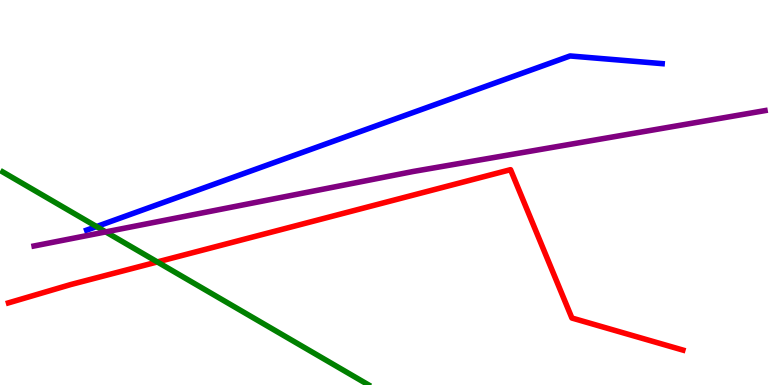[{'lines': ['blue', 'red'], 'intersections': []}, {'lines': ['green', 'red'], 'intersections': [{'x': 2.03, 'y': 3.2}]}, {'lines': ['purple', 'red'], 'intersections': []}, {'lines': ['blue', 'green'], 'intersections': [{'x': 1.25, 'y': 4.12}]}, {'lines': ['blue', 'purple'], 'intersections': []}, {'lines': ['green', 'purple'], 'intersections': [{'x': 1.36, 'y': 3.98}]}]